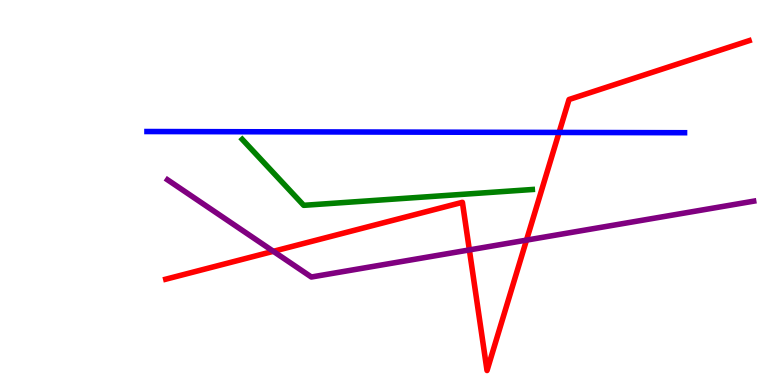[{'lines': ['blue', 'red'], 'intersections': [{'x': 7.21, 'y': 6.56}]}, {'lines': ['green', 'red'], 'intersections': []}, {'lines': ['purple', 'red'], 'intersections': [{'x': 3.53, 'y': 3.47}, {'x': 6.06, 'y': 3.51}, {'x': 6.79, 'y': 3.76}]}, {'lines': ['blue', 'green'], 'intersections': []}, {'lines': ['blue', 'purple'], 'intersections': []}, {'lines': ['green', 'purple'], 'intersections': []}]